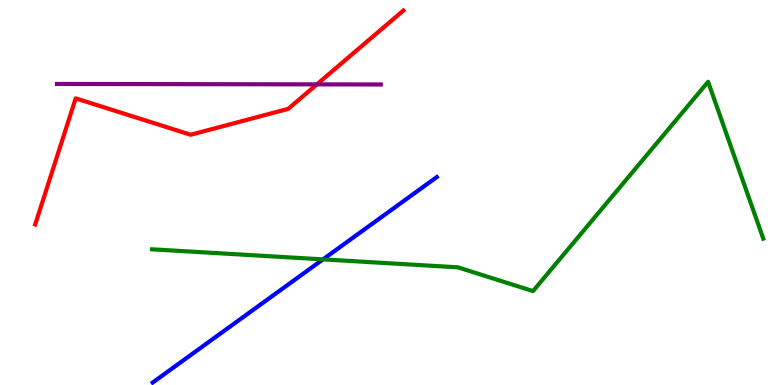[{'lines': ['blue', 'red'], 'intersections': []}, {'lines': ['green', 'red'], 'intersections': []}, {'lines': ['purple', 'red'], 'intersections': [{'x': 4.09, 'y': 7.81}]}, {'lines': ['blue', 'green'], 'intersections': [{'x': 4.17, 'y': 3.26}]}, {'lines': ['blue', 'purple'], 'intersections': []}, {'lines': ['green', 'purple'], 'intersections': []}]